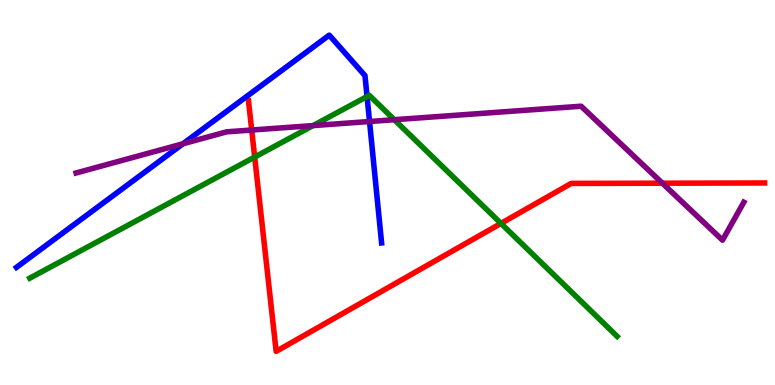[{'lines': ['blue', 'red'], 'intersections': []}, {'lines': ['green', 'red'], 'intersections': [{'x': 3.29, 'y': 5.92}, {'x': 6.46, 'y': 4.2}]}, {'lines': ['purple', 'red'], 'intersections': [{'x': 3.25, 'y': 6.62}, {'x': 8.55, 'y': 5.24}]}, {'lines': ['blue', 'green'], 'intersections': [{'x': 4.74, 'y': 7.49}]}, {'lines': ['blue', 'purple'], 'intersections': [{'x': 2.36, 'y': 6.27}, {'x': 4.77, 'y': 6.84}]}, {'lines': ['green', 'purple'], 'intersections': [{'x': 4.04, 'y': 6.74}, {'x': 5.09, 'y': 6.89}]}]